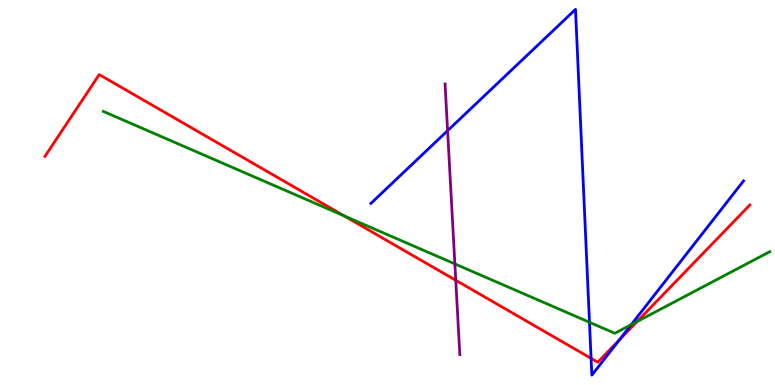[{'lines': ['blue', 'red'], 'intersections': [{'x': 7.63, 'y': 0.692}, {'x': 7.99, 'y': 1.17}]}, {'lines': ['green', 'red'], 'intersections': [{'x': 4.44, 'y': 4.39}, {'x': 8.22, 'y': 1.65}]}, {'lines': ['purple', 'red'], 'intersections': [{'x': 5.88, 'y': 2.72}]}, {'lines': ['blue', 'green'], 'intersections': [{'x': 7.61, 'y': 1.63}, {'x': 8.15, 'y': 1.57}]}, {'lines': ['blue', 'purple'], 'intersections': [{'x': 5.78, 'y': 6.61}]}, {'lines': ['green', 'purple'], 'intersections': [{'x': 5.87, 'y': 3.15}]}]